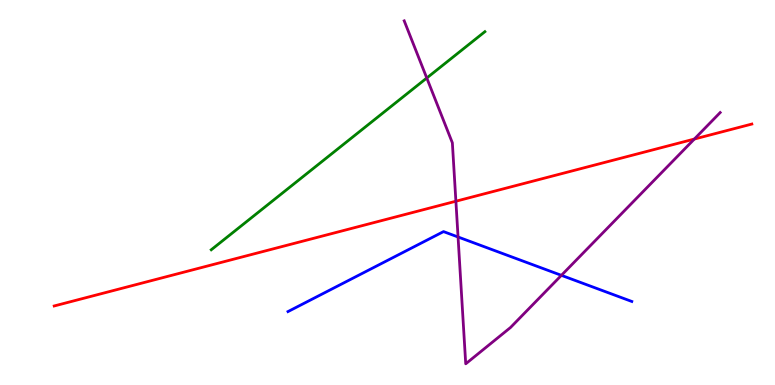[{'lines': ['blue', 'red'], 'intersections': []}, {'lines': ['green', 'red'], 'intersections': []}, {'lines': ['purple', 'red'], 'intersections': [{'x': 5.88, 'y': 4.77}, {'x': 8.96, 'y': 6.39}]}, {'lines': ['blue', 'green'], 'intersections': []}, {'lines': ['blue', 'purple'], 'intersections': [{'x': 5.91, 'y': 3.84}, {'x': 7.24, 'y': 2.85}]}, {'lines': ['green', 'purple'], 'intersections': [{'x': 5.51, 'y': 7.97}]}]